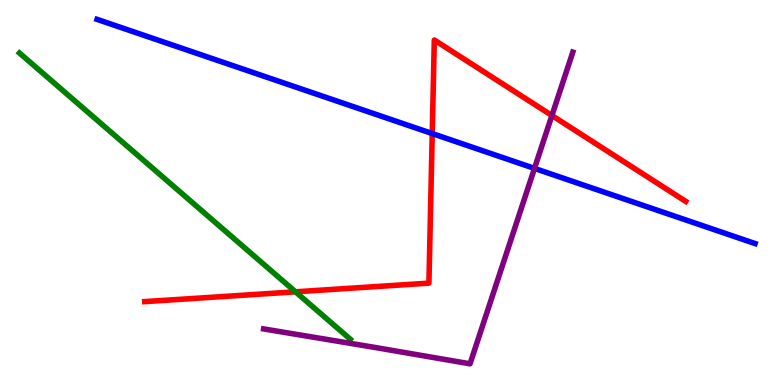[{'lines': ['blue', 'red'], 'intersections': [{'x': 5.58, 'y': 6.53}]}, {'lines': ['green', 'red'], 'intersections': [{'x': 3.81, 'y': 2.42}]}, {'lines': ['purple', 'red'], 'intersections': [{'x': 7.12, 'y': 7.0}]}, {'lines': ['blue', 'green'], 'intersections': []}, {'lines': ['blue', 'purple'], 'intersections': [{'x': 6.9, 'y': 5.63}]}, {'lines': ['green', 'purple'], 'intersections': []}]